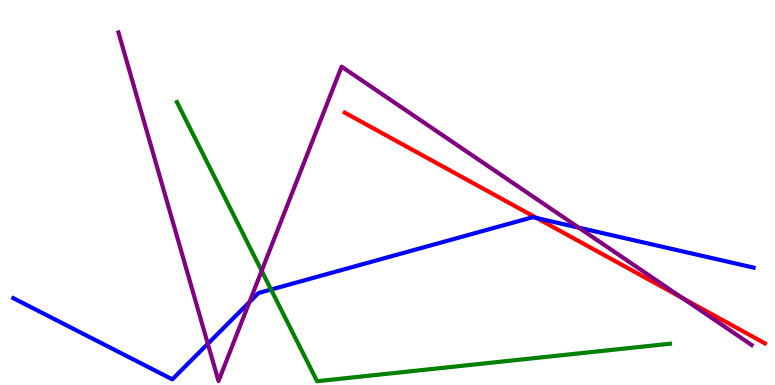[{'lines': ['blue', 'red'], 'intersections': [{'x': 6.93, 'y': 4.34}]}, {'lines': ['green', 'red'], 'intersections': []}, {'lines': ['purple', 'red'], 'intersections': [{'x': 8.81, 'y': 2.26}]}, {'lines': ['blue', 'green'], 'intersections': [{'x': 3.5, 'y': 2.48}]}, {'lines': ['blue', 'purple'], 'intersections': [{'x': 2.68, 'y': 1.07}, {'x': 3.22, 'y': 2.15}, {'x': 7.47, 'y': 4.09}]}, {'lines': ['green', 'purple'], 'intersections': [{'x': 3.38, 'y': 2.97}]}]